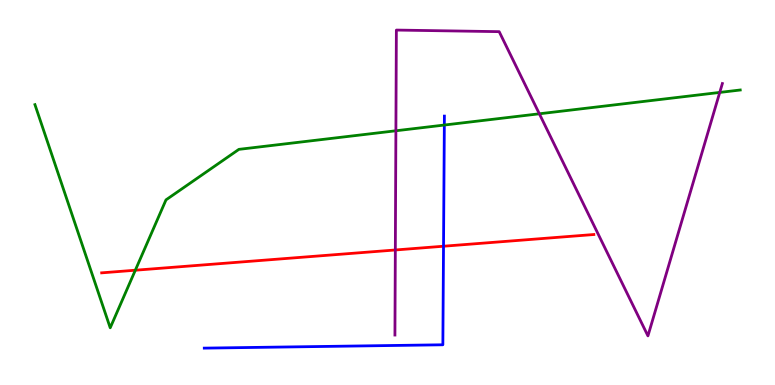[{'lines': ['blue', 'red'], 'intersections': [{'x': 5.72, 'y': 3.6}]}, {'lines': ['green', 'red'], 'intersections': [{'x': 1.75, 'y': 2.98}]}, {'lines': ['purple', 'red'], 'intersections': [{'x': 5.1, 'y': 3.51}]}, {'lines': ['blue', 'green'], 'intersections': [{'x': 5.73, 'y': 6.75}]}, {'lines': ['blue', 'purple'], 'intersections': []}, {'lines': ['green', 'purple'], 'intersections': [{'x': 5.11, 'y': 6.6}, {'x': 6.96, 'y': 7.04}, {'x': 9.29, 'y': 7.6}]}]